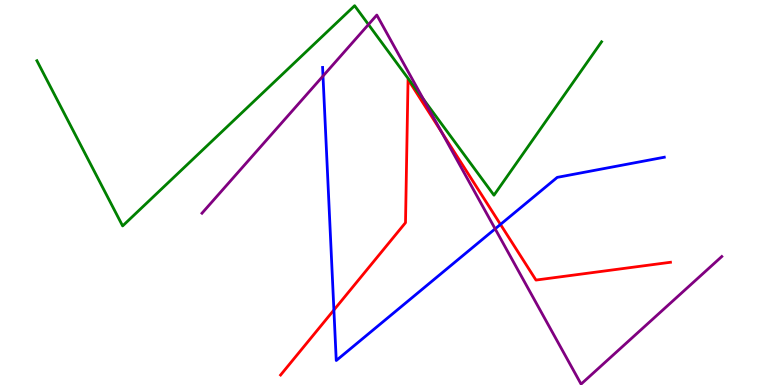[{'lines': ['blue', 'red'], 'intersections': [{'x': 4.31, 'y': 1.95}, {'x': 6.46, 'y': 4.17}]}, {'lines': ['green', 'red'], 'intersections': []}, {'lines': ['purple', 'red'], 'intersections': [{'x': 5.7, 'y': 6.57}]}, {'lines': ['blue', 'green'], 'intersections': []}, {'lines': ['blue', 'purple'], 'intersections': [{'x': 4.17, 'y': 8.02}, {'x': 6.39, 'y': 4.06}]}, {'lines': ['green', 'purple'], 'intersections': [{'x': 4.75, 'y': 9.36}, {'x': 5.46, 'y': 7.42}]}]